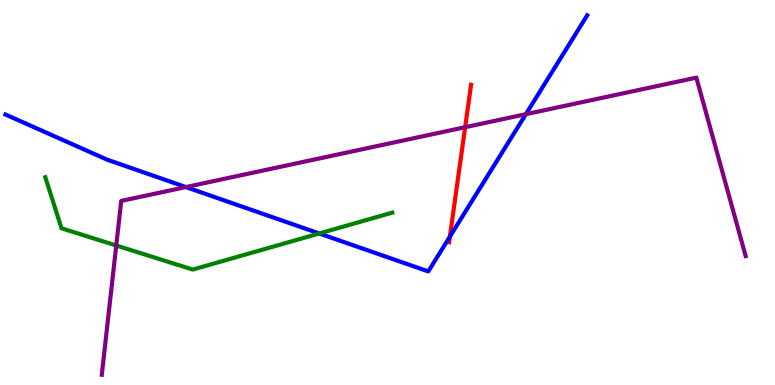[{'lines': ['blue', 'red'], 'intersections': [{'x': 5.8, 'y': 3.85}]}, {'lines': ['green', 'red'], 'intersections': []}, {'lines': ['purple', 'red'], 'intersections': [{'x': 6.0, 'y': 6.7}]}, {'lines': ['blue', 'green'], 'intersections': [{'x': 4.12, 'y': 3.94}]}, {'lines': ['blue', 'purple'], 'intersections': [{'x': 2.4, 'y': 5.14}, {'x': 6.79, 'y': 7.03}]}, {'lines': ['green', 'purple'], 'intersections': [{'x': 1.5, 'y': 3.62}]}]